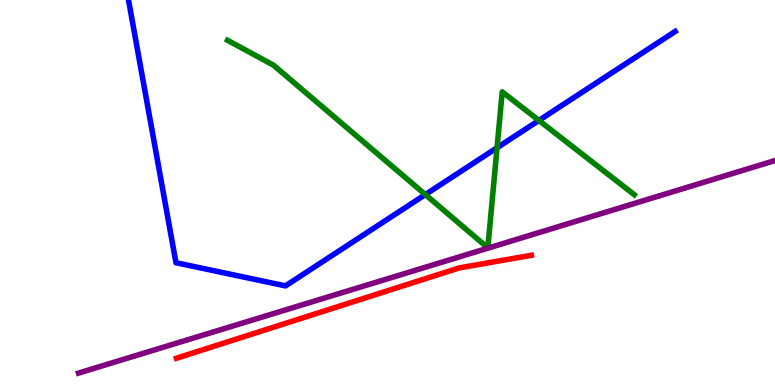[{'lines': ['blue', 'red'], 'intersections': []}, {'lines': ['green', 'red'], 'intersections': []}, {'lines': ['purple', 'red'], 'intersections': []}, {'lines': ['blue', 'green'], 'intersections': [{'x': 5.49, 'y': 4.95}, {'x': 6.41, 'y': 6.16}, {'x': 6.95, 'y': 6.87}]}, {'lines': ['blue', 'purple'], 'intersections': []}, {'lines': ['green', 'purple'], 'intersections': []}]